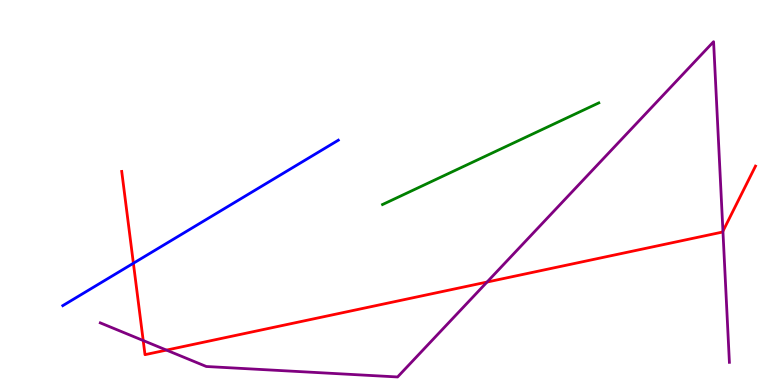[{'lines': ['blue', 'red'], 'intersections': [{'x': 1.72, 'y': 3.16}]}, {'lines': ['green', 'red'], 'intersections': []}, {'lines': ['purple', 'red'], 'intersections': [{'x': 1.85, 'y': 1.16}, {'x': 2.15, 'y': 0.906}, {'x': 6.28, 'y': 2.67}, {'x': 9.33, 'y': 3.99}]}, {'lines': ['blue', 'green'], 'intersections': []}, {'lines': ['blue', 'purple'], 'intersections': []}, {'lines': ['green', 'purple'], 'intersections': []}]